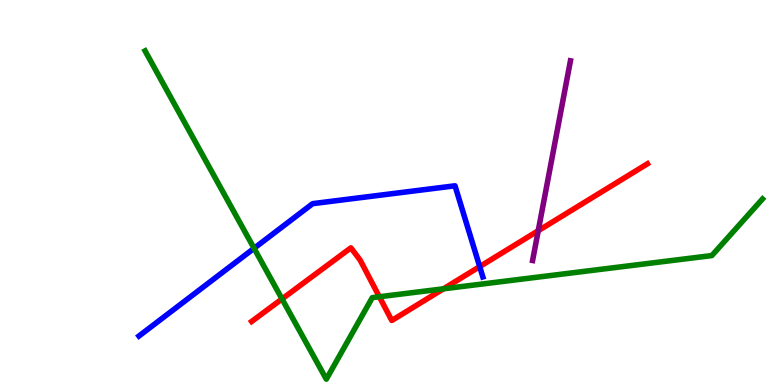[{'lines': ['blue', 'red'], 'intersections': [{'x': 6.19, 'y': 3.08}]}, {'lines': ['green', 'red'], 'intersections': [{'x': 3.64, 'y': 2.24}, {'x': 4.89, 'y': 2.29}, {'x': 5.72, 'y': 2.5}]}, {'lines': ['purple', 'red'], 'intersections': [{'x': 6.95, 'y': 4.01}]}, {'lines': ['blue', 'green'], 'intersections': [{'x': 3.28, 'y': 3.55}]}, {'lines': ['blue', 'purple'], 'intersections': []}, {'lines': ['green', 'purple'], 'intersections': []}]